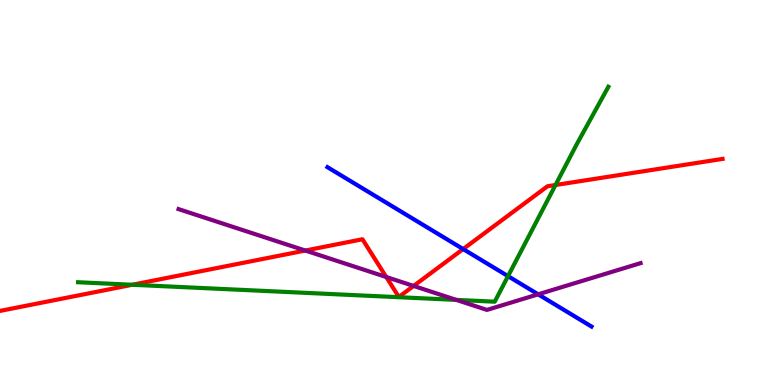[{'lines': ['blue', 'red'], 'intersections': [{'x': 5.98, 'y': 3.53}]}, {'lines': ['green', 'red'], 'intersections': [{'x': 1.71, 'y': 2.6}, {'x': 7.17, 'y': 5.19}]}, {'lines': ['purple', 'red'], 'intersections': [{'x': 3.94, 'y': 3.49}, {'x': 4.98, 'y': 2.81}, {'x': 5.34, 'y': 2.57}]}, {'lines': ['blue', 'green'], 'intersections': [{'x': 6.56, 'y': 2.83}]}, {'lines': ['blue', 'purple'], 'intersections': [{'x': 6.94, 'y': 2.36}]}, {'lines': ['green', 'purple'], 'intersections': [{'x': 5.89, 'y': 2.21}]}]